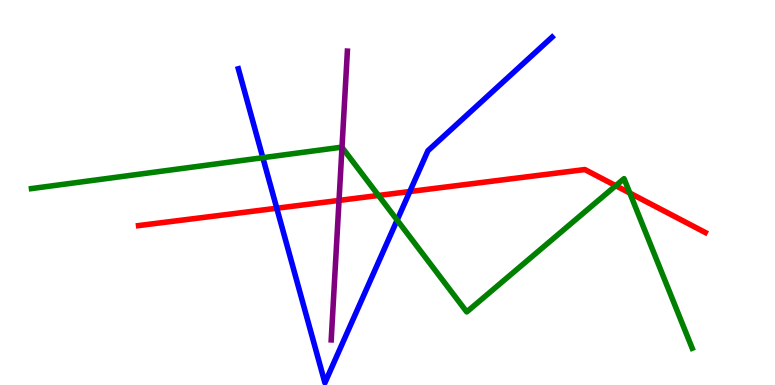[{'lines': ['blue', 'red'], 'intersections': [{'x': 3.57, 'y': 4.59}, {'x': 5.29, 'y': 5.03}]}, {'lines': ['green', 'red'], 'intersections': [{'x': 4.88, 'y': 4.92}, {'x': 7.94, 'y': 5.18}, {'x': 8.13, 'y': 4.99}]}, {'lines': ['purple', 'red'], 'intersections': [{'x': 4.37, 'y': 4.79}]}, {'lines': ['blue', 'green'], 'intersections': [{'x': 3.39, 'y': 5.9}, {'x': 5.12, 'y': 4.28}]}, {'lines': ['blue', 'purple'], 'intersections': []}, {'lines': ['green', 'purple'], 'intersections': [{'x': 4.41, 'y': 6.17}]}]